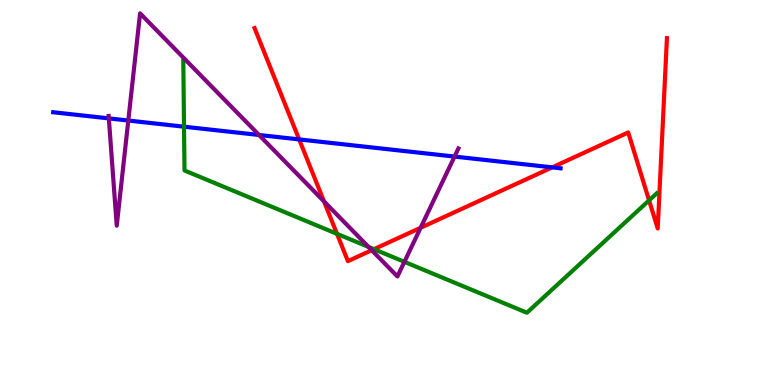[{'lines': ['blue', 'red'], 'intersections': [{'x': 3.86, 'y': 6.38}, {'x': 7.13, 'y': 5.65}]}, {'lines': ['green', 'red'], 'intersections': [{'x': 4.35, 'y': 3.93}, {'x': 4.83, 'y': 3.53}, {'x': 8.38, 'y': 4.8}]}, {'lines': ['purple', 'red'], 'intersections': [{'x': 4.18, 'y': 4.77}, {'x': 4.8, 'y': 3.5}, {'x': 5.43, 'y': 4.08}]}, {'lines': ['blue', 'green'], 'intersections': [{'x': 2.37, 'y': 6.71}]}, {'lines': ['blue', 'purple'], 'intersections': [{'x': 1.4, 'y': 6.93}, {'x': 1.66, 'y': 6.87}, {'x': 3.34, 'y': 6.49}, {'x': 5.86, 'y': 5.93}]}, {'lines': ['green', 'purple'], 'intersections': [{'x': 4.76, 'y': 3.59}, {'x': 5.22, 'y': 3.2}]}]